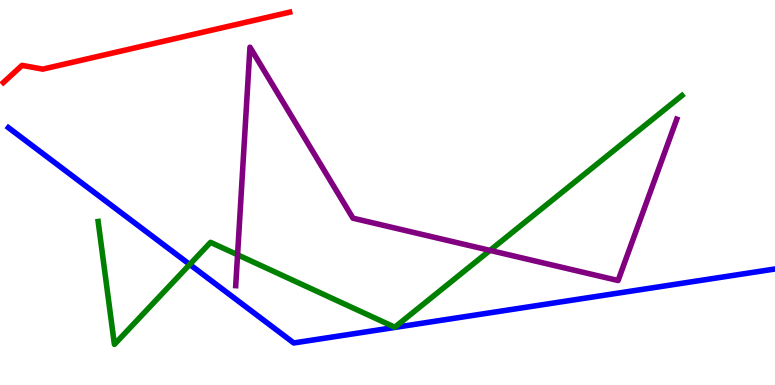[{'lines': ['blue', 'red'], 'intersections': []}, {'lines': ['green', 'red'], 'intersections': []}, {'lines': ['purple', 'red'], 'intersections': []}, {'lines': ['blue', 'green'], 'intersections': [{'x': 2.45, 'y': 3.13}]}, {'lines': ['blue', 'purple'], 'intersections': []}, {'lines': ['green', 'purple'], 'intersections': [{'x': 3.07, 'y': 3.38}, {'x': 6.32, 'y': 3.5}]}]